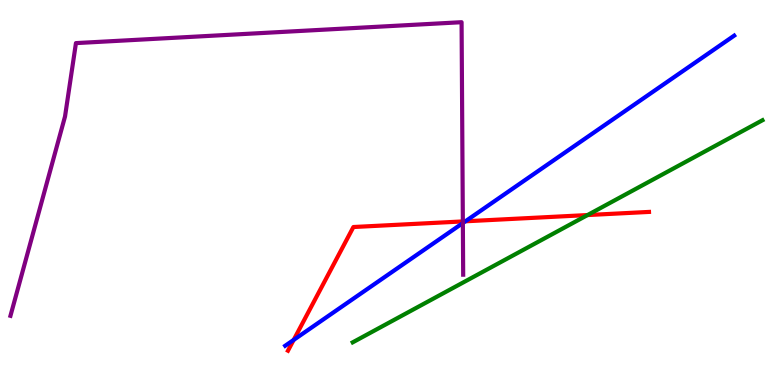[{'lines': ['blue', 'red'], 'intersections': [{'x': 3.79, 'y': 1.17}, {'x': 6.01, 'y': 4.25}]}, {'lines': ['green', 'red'], 'intersections': [{'x': 7.58, 'y': 4.41}]}, {'lines': ['purple', 'red'], 'intersections': [{'x': 5.97, 'y': 4.25}]}, {'lines': ['blue', 'green'], 'intersections': []}, {'lines': ['blue', 'purple'], 'intersections': [{'x': 5.97, 'y': 4.21}]}, {'lines': ['green', 'purple'], 'intersections': []}]